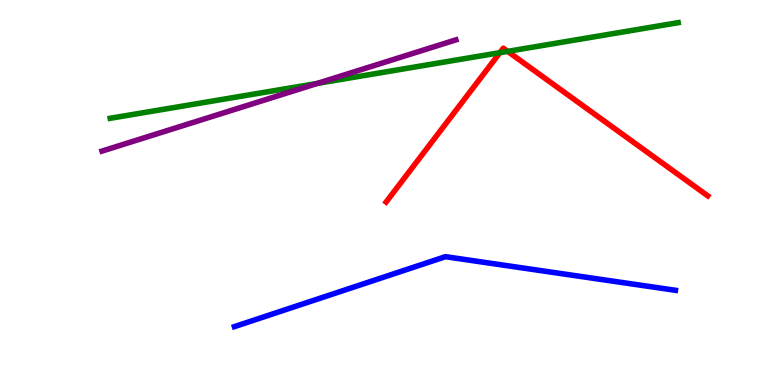[{'lines': ['blue', 'red'], 'intersections': []}, {'lines': ['green', 'red'], 'intersections': [{'x': 6.45, 'y': 8.63}, {'x': 6.55, 'y': 8.67}]}, {'lines': ['purple', 'red'], 'intersections': []}, {'lines': ['blue', 'green'], 'intersections': []}, {'lines': ['blue', 'purple'], 'intersections': []}, {'lines': ['green', 'purple'], 'intersections': [{'x': 4.09, 'y': 7.83}]}]